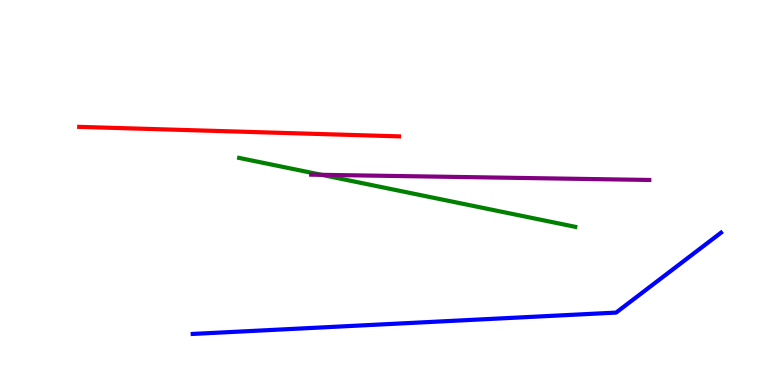[{'lines': ['blue', 'red'], 'intersections': []}, {'lines': ['green', 'red'], 'intersections': []}, {'lines': ['purple', 'red'], 'intersections': []}, {'lines': ['blue', 'green'], 'intersections': []}, {'lines': ['blue', 'purple'], 'intersections': []}, {'lines': ['green', 'purple'], 'intersections': [{'x': 4.15, 'y': 5.46}]}]